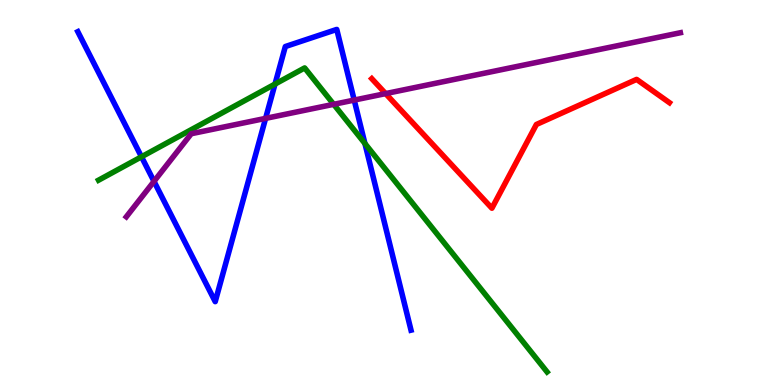[{'lines': ['blue', 'red'], 'intersections': []}, {'lines': ['green', 'red'], 'intersections': []}, {'lines': ['purple', 'red'], 'intersections': [{'x': 4.98, 'y': 7.57}]}, {'lines': ['blue', 'green'], 'intersections': [{'x': 1.83, 'y': 5.93}, {'x': 3.55, 'y': 7.82}, {'x': 4.71, 'y': 6.27}]}, {'lines': ['blue', 'purple'], 'intersections': [{'x': 1.99, 'y': 5.29}, {'x': 3.43, 'y': 6.93}, {'x': 4.57, 'y': 7.4}]}, {'lines': ['green', 'purple'], 'intersections': [{'x': 4.31, 'y': 7.29}]}]